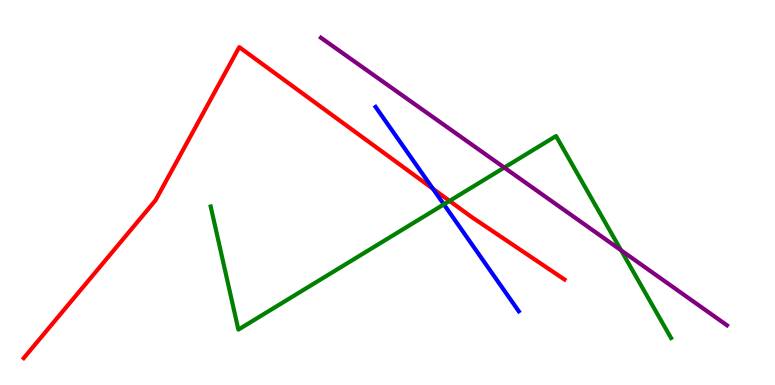[{'lines': ['blue', 'red'], 'intersections': [{'x': 5.59, 'y': 5.1}]}, {'lines': ['green', 'red'], 'intersections': [{'x': 5.8, 'y': 4.78}]}, {'lines': ['purple', 'red'], 'intersections': []}, {'lines': ['blue', 'green'], 'intersections': [{'x': 5.73, 'y': 4.69}]}, {'lines': ['blue', 'purple'], 'intersections': []}, {'lines': ['green', 'purple'], 'intersections': [{'x': 6.51, 'y': 5.65}, {'x': 8.01, 'y': 3.5}]}]